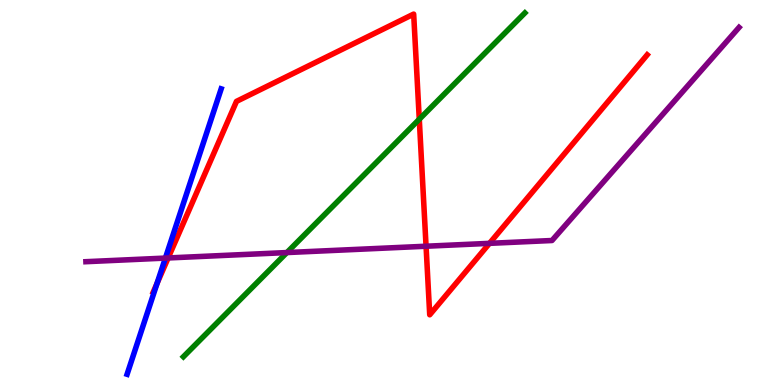[{'lines': ['blue', 'red'], 'intersections': [{'x': 2.03, 'y': 2.64}]}, {'lines': ['green', 'red'], 'intersections': [{'x': 5.41, 'y': 6.9}]}, {'lines': ['purple', 'red'], 'intersections': [{'x': 2.17, 'y': 3.3}, {'x': 5.5, 'y': 3.6}, {'x': 6.32, 'y': 3.68}]}, {'lines': ['blue', 'green'], 'intersections': []}, {'lines': ['blue', 'purple'], 'intersections': [{'x': 2.13, 'y': 3.3}]}, {'lines': ['green', 'purple'], 'intersections': [{'x': 3.7, 'y': 3.44}]}]